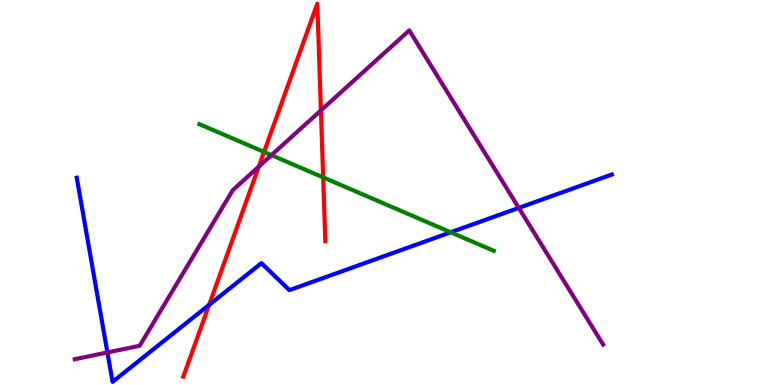[{'lines': ['blue', 'red'], 'intersections': [{'x': 2.7, 'y': 2.08}]}, {'lines': ['green', 'red'], 'intersections': [{'x': 3.41, 'y': 6.05}, {'x': 4.17, 'y': 5.39}]}, {'lines': ['purple', 'red'], 'intersections': [{'x': 3.34, 'y': 5.67}, {'x': 4.14, 'y': 7.13}]}, {'lines': ['blue', 'green'], 'intersections': [{'x': 5.82, 'y': 3.97}]}, {'lines': ['blue', 'purple'], 'intersections': [{'x': 1.39, 'y': 0.845}, {'x': 6.69, 'y': 4.6}]}, {'lines': ['green', 'purple'], 'intersections': [{'x': 3.5, 'y': 5.97}]}]